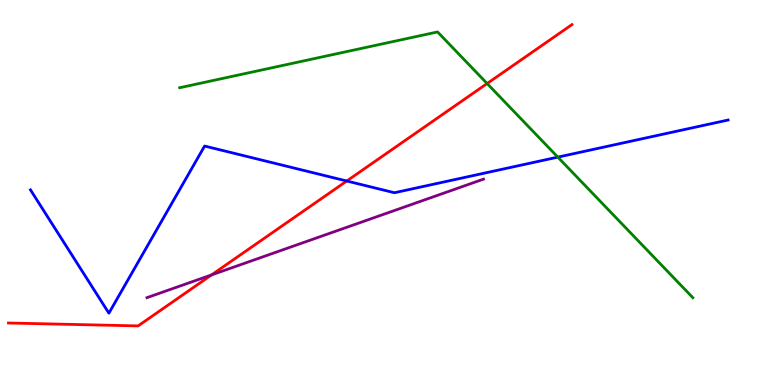[{'lines': ['blue', 'red'], 'intersections': [{'x': 4.47, 'y': 5.3}]}, {'lines': ['green', 'red'], 'intersections': [{'x': 6.29, 'y': 7.83}]}, {'lines': ['purple', 'red'], 'intersections': [{'x': 2.73, 'y': 2.86}]}, {'lines': ['blue', 'green'], 'intersections': [{'x': 7.2, 'y': 5.92}]}, {'lines': ['blue', 'purple'], 'intersections': []}, {'lines': ['green', 'purple'], 'intersections': []}]